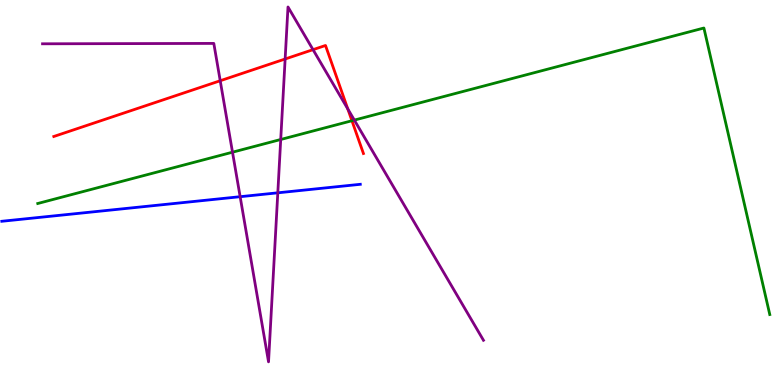[{'lines': ['blue', 'red'], 'intersections': []}, {'lines': ['green', 'red'], 'intersections': [{'x': 4.54, 'y': 6.86}]}, {'lines': ['purple', 'red'], 'intersections': [{'x': 2.84, 'y': 7.9}, {'x': 3.68, 'y': 8.47}, {'x': 4.04, 'y': 8.71}, {'x': 4.49, 'y': 7.17}]}, {'lines': ['blue', 'green'], 'intersections': []}, {'lines': ['blue', 'purple'], 'intersections': [{'x': 3.1, 'y': 4.89}, {'x': 3.58, 'y': 4.99}]}, {'lines': ['green', 'purple'], 'intersections': [{'x': 3.0, 'y': 6.05}, {'x': 3.62, 'y': 6.38}, {'x': 4.57, 'y': 6.88}]}]